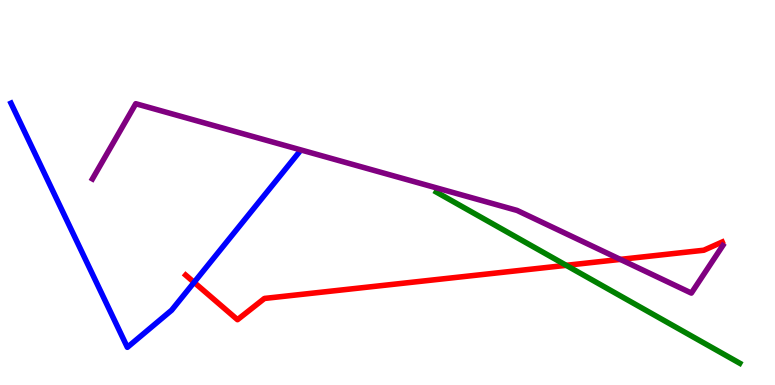[{'lines': ['blue', 'red'], 'intersections': [{'x': 2.5, 'y': 2.67}]}, {'lines': ['green', 'red'], 'intersections': [{'x': 7.31, 'y': 3.11}]}, {'lines': ['purple', 'red'], 'intersections': [{'x': 8.0, 'y': 3.26}]}, {'lines': ['blue', 'green'], 'intersections': []}, {'lines': ['blue', 'purple'], 'intersections': []}, {'lines': ['green', 'purple'], 'intersections': []}]